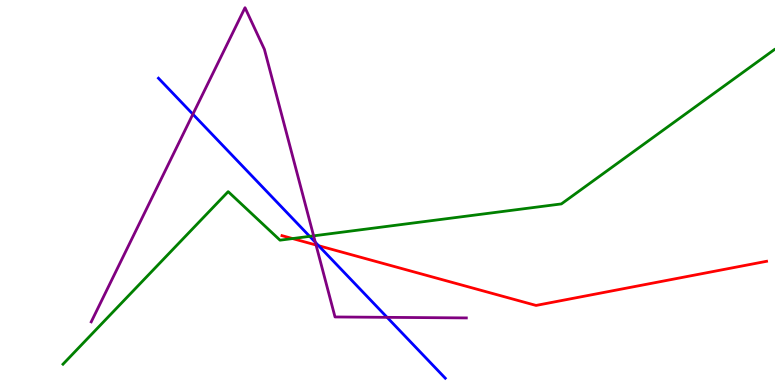[{'lines': ['blue', 'red'], 'intersections': [{'x': 4.11, 'y': 3.62}]}, {'lines': ['green', 'red'], 'intersections': [{'x': 3.77, 'y': 3.8}]}, {'lines': ['purple', 'red'], 'intersections': [{'x': 4.08, 'y': 3.64}]}, {'lines': ['blue', 'green'], 'intersections': [{'x': 4.0, 'y': 3.86}]}, {'lines': ['blue', 'purple'], 'intersections': [{'x': 2.49, 'y': 7.03}, {'x': 4.07, 'y': 3.71}, {'x': 4.99, 'y': 1.76}]}, {'lines': ['green', 'purple'], 'intersections': [{'x': 4.05, 'y': 3.87}]}]